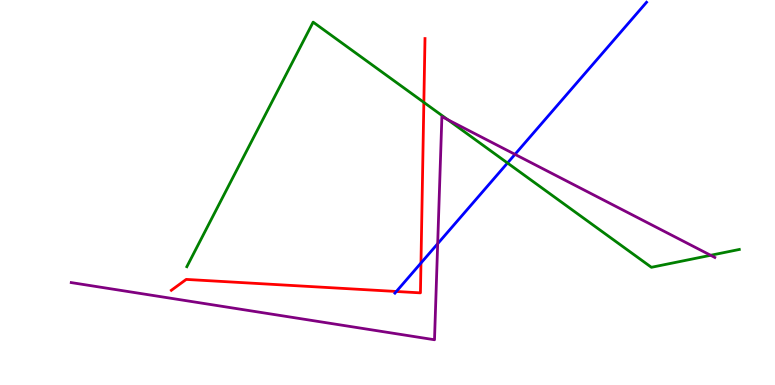[{'lines': ['blue', 'red'], 'intersections': [{'x': 5.11, 'y': 2.43}, {'x': 5.43, 'y': 3.17}]}, {'lines': ['green', 'red'], 'intersections': [{'x': 5.47, 'y': 7.34}]}, {'lines': ['purple', 'red'], 'intersections': []}, {'lines': ['blue', 'green'], 'intersections': [{'x': 6.55, 'y': 5.77}]}, {'lines': ['blue', 'purple'], 'intersections': [{'x': 5.65, 'y': 3.67}, {'x': 6.64, 'y': 5.99}]}, {'lines': ['green', 'purple'], 'intersections': [{'x': 5.78, 'y': 6.89}, {'x': 9.17, 'y': 3.37}]}]